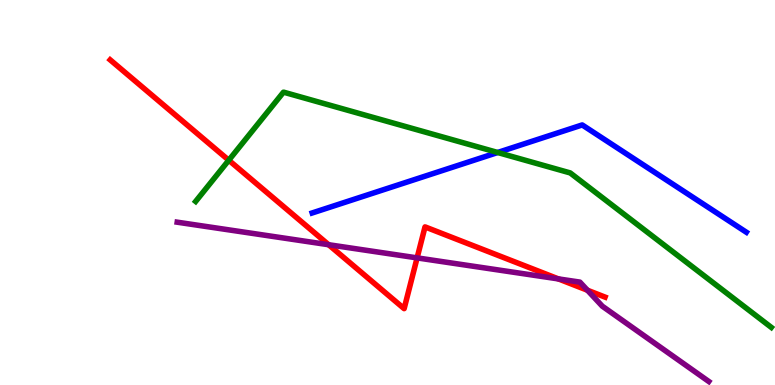[{'lines': ['blue', 'red'], 'intersections': []}, {'lines': ['green', 'red'], 'intersections': [{'x': 2.95, 'y': 5.84}]}, {'lines': ['purple', 'red'], 'intersections': [{'x': 4.24, 'y': 3.64}, {'x': 5.38, 'y': 3.3}, {'x': 7.21, 'y': 2.76}, {'x': 7.58, 'y': 2.46}]}, {'lines': ['blue', 'green'], 'intersections': [{'x': 6.42, 'y': 6.04}]}, {'lines': ['blue', 'purple'], 'intersections': []}, {'lines': ['green', 'purple'], 'intersections': []}]